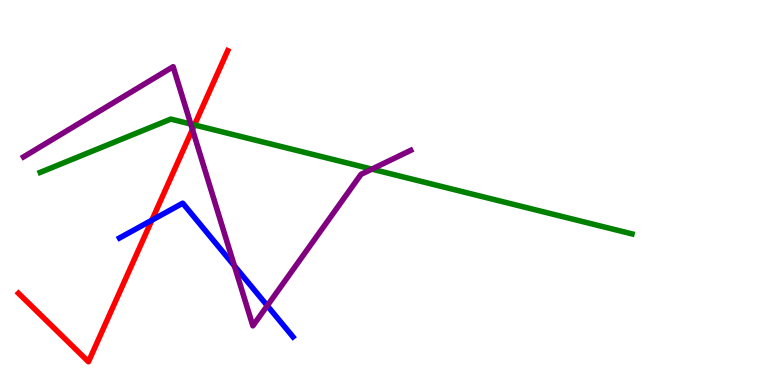[{'lines': ['blue', 'red'], 'intersections': [{'x': 1.96, 'y': 4.28}]}, {'lines': ['green', 'red'], 'intersections': [{'x': 2.51, 'y': 6.75}]}, {'lines': ['purple', 'red'], 'intersections': [{'x': 2.48, 'y': 6.64}]}, {'lines': ['blue', 'green'], 'intersections': []}, {'lines': ['blue', 'purple'], 'intersections': [{'x': 3.02, 'y': 3.1}, {'x': 3.45, 'y': 2.06}]}, {'lines': ['green', 'purple'], 'intersections': [{'x': 2.46, 'y': 6.78}, {'x': 4.8, 'y': 5.61}]}]